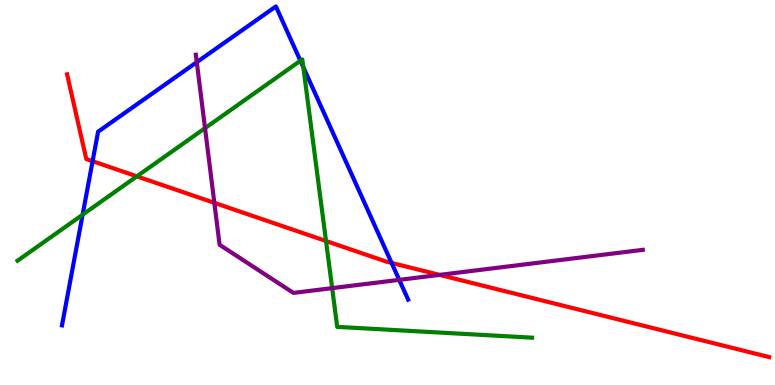[{'lines': ['blue', 'red'], 'intersections': [{'x': 1.19, 'y': 5.81}, {'x': 5.05, 'y': 3.17}]}, {'lines': ['green', 'red'], 'intersections': [{'x': 1.77, 'y': 5.42}, {'x': 4.21, 'y': 3.74}]}, {'lines': ['purple', 'red'], 'intersections': [{'x': 2.77, 'y': 4.73}, {'x': 5.67, 'y': 2.86}]}, {'lines': ['blue', 'green'], 'intersections': [{'x': 1.07, 'y': 4.42}, {'x': 3.88, 'y': 8.42}, {'x': 3.91, 'y': 8.25}]}, {'lines': ['blue', 'purple'], 'intersections': [{'x': 2.54, 'y': 8.38}, {'x': 5.15, 'y': 2.73}]}, {'lines': ['green', 'purple'], 'intersections': [{'x': 2.65, 'y': 6.67}, {'x': 4.29, 'y': 2.52}]}]